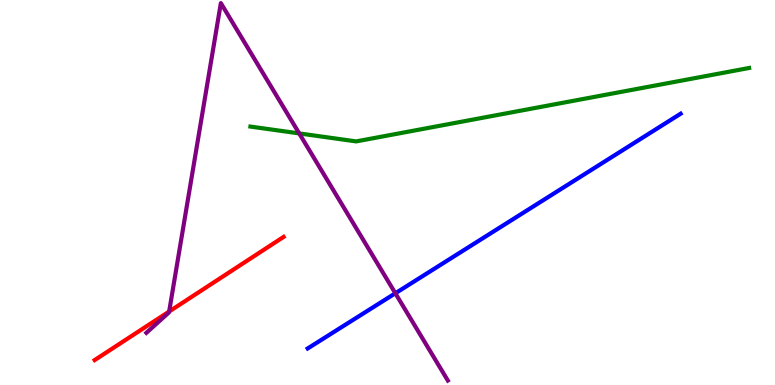[{'lines': ['blue', 'red'], 'intersections': []}, {'lines': ['green', 'red'], 'intersections': []}, {'lines': ['purple', 'red'], 'intersections': [{'x': 2.18, 'y': 1.91}]}, {'lines': ['blue', 'green'], 'intersections': []}, {'lines': ['blue', 'purple'], 'intersections': [{'x': 5.1, 'y': 2.38}]}, {'lines': ['green', 'purple'], 'intersections': [{'x': 3.86, 'y': 6.53}]}]